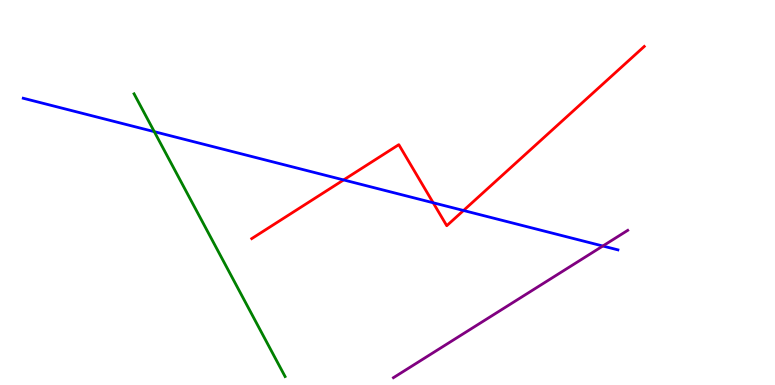[{'lines': ['blue', 'red'], 'intersections': [{'x': 4.43, 'y': 5.33}, {'x': 5.59, 'y': 4.73}, {'x': 5.98, 'y': 4.53}]}, {'lines': ['green', 'red'], 'intersections': []}, {'lines': ['purple', 'red'], 'intersections': []}, {'lines': ['blue', 'green'], 'intersections': [{'x': 1.99, 'y': 6.58}]}, {'lines': ['blue', 'purple'], 'intersections': [{'x': 7.78, 'y': 3.61}]}, {'lines': ['green', 'purple'], 'intersections': []}]